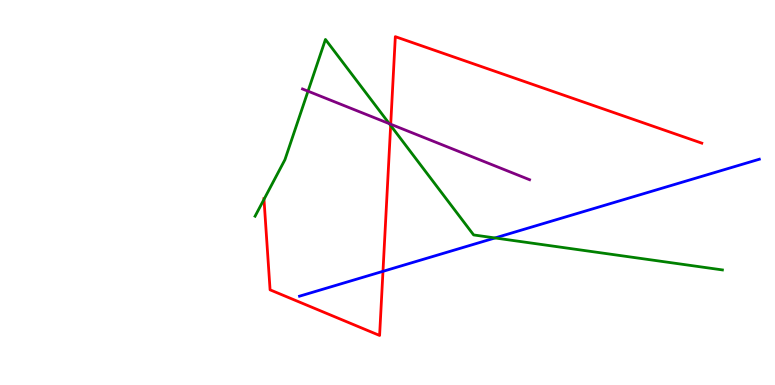[{'lines': ['blue', 'red'], 'intersections': [{'x': 4.94, 'y': 2.95}]}, {'lines': ['green', 'red'], 'intersections': [{'x': 3.41, 'y': 4.82}, {'x': 5.04, 'y': 6.74}]}, {'lines': ['purple', 'red'], 'intersections': [{'x': 5.04, 'y': 6.77}]}, {'lines': ['blue', 'green'], 'intersections': [{'x': 6.39, 'y': 3.82}]}, {'lines': ['blue', 'purple'], 'intersections': []}, {'lines': ['green', 'purple'], 'intersections': [{'x': 3.97, 'y': 7.63}, {'x': 5.02, 'y': 6.79}]}]